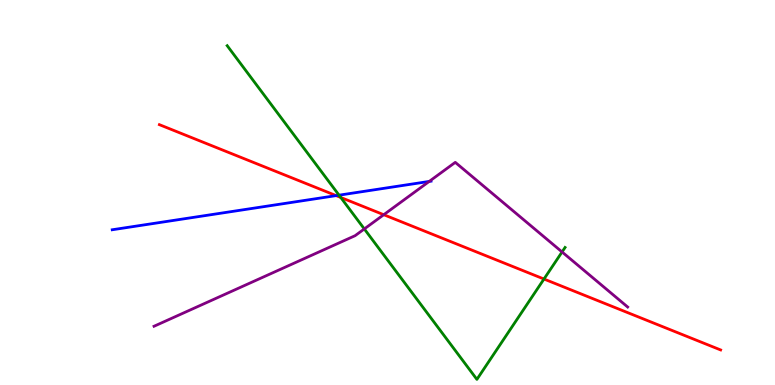[{'lines': ['blue', 'red'], 'intersections': [{'x': 4.34, 'y': 4.92}]}, {'lines': ['green', 'red'], 'intersections': [{'x': 4.4, 'y': 4.87}, {'x': 7.02, 'y': 2.75}]}, {'lines': ['purple', 'red'], 'intersections': [{'x': 4.95, 'y': 4.42}]}, {'lines': ['blue', 'green'], 'intersections': [{'x': 4.37, 'y': 4.93}]}, {'lines': ['blue', 'purple'], 'intersections': [{'x': 5.54, 'y': 5.29}]}, {'lines': ['green', 'purple'], 'intersections': [{'x': 4.7, 'y': 4.05}, {'x': 7.25, 'y': 3.46}]}]